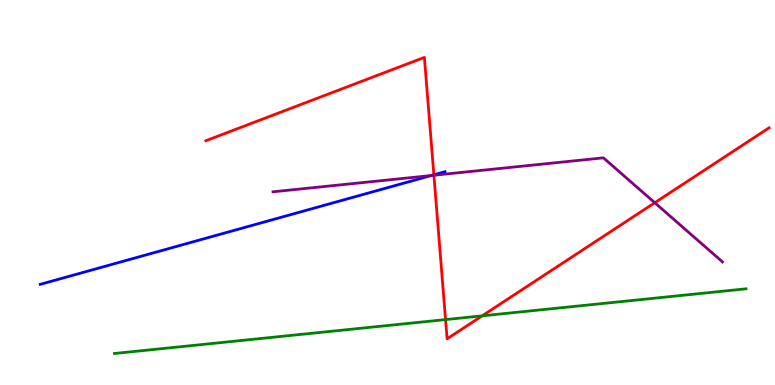[{'lines': ['blue', 'red'], 'intersections': [{'x': 5.6, 'y': 5.46}]}, {'lines': ['green', 'red'], 'intersections': [{'x': 5.75, 'y': 1.7}, {'x': 6.22, 'y': 1.8}]}, {'lines': ['purple', 'red'], 'intersections': [{'x': 5.6, 'y': 5.45}, {'x': 8.45, 'y': 4.73}]}, {'lines': ['blue', 'green'], 'intersections': []}, {'lines': ['blue', 'purple'], 'intersections': [{'x': 5.56, 'y': 5.44}]}, {'lines': ['green', 'purple'], 'intersections': []}]